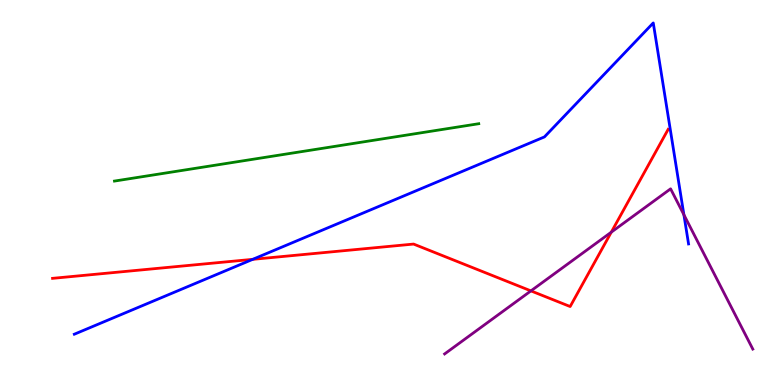[{'lines': ['blue', 'red'], 'intersections': [{'x': 3.26, 'y': 3.26}]}, {'lines': ['green', 'red'], 'intersections': []}, {'lines': ['purple', 'red'], 'intersections': [{'x': 6.85, 'y': 2.44}, {'x': 7.89, 'y': 3.97}]}, {'lines': ['blue', 'green'], 'intersections': []}, {'lines': ['blue', 'purple'], 'intersections': [{'x': 8.82, 'y': 4.42}]}, {'lines': ['green', 'purple'], 'intersections': []}]